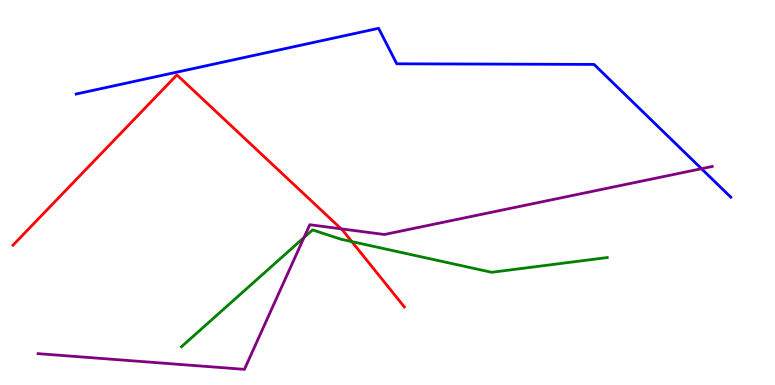[{'lines': ['blue', 'red'], 'intersections': []}, {'lines': ['green', 'red'], 'intersections': [{'x': 4.54, 'y': 3.72}]}, {'lines': ['purple', 'red'], 'intersections': [{'x': 4.4, 'y': 4.06}]}, {'lines': ['blue', 'green'], 'intersections': []}, {'lines': ['blue', 'purple'], 'intersections': [{'x': 9.05, 'y': 5.62}]}, {'lines': ['green', 'purple'], 'intersections': [{'x': 3.92, 'y': 3.83}]}]